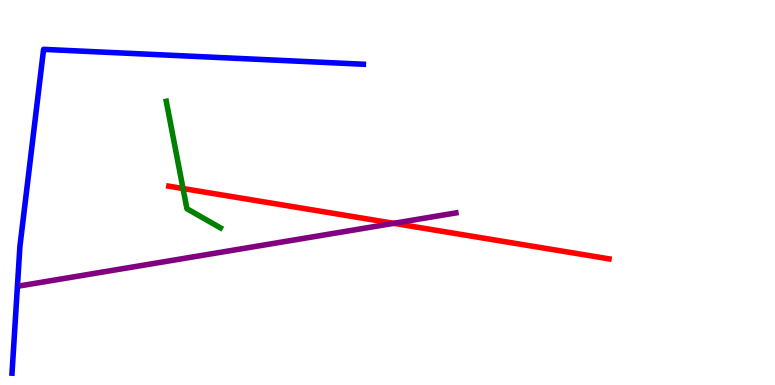[{'lines': ['blue', 'red'], 'intersections': []}, {'lines': ['green', 'red'], 'intersections': [{'x': 2.36, 'y': 5.1}]}, {'lines': ['purple', 'red'], 'intersections': [{'x': 5.08, 'y': 4.2}]}, {'lines': ['blue', 'green'], 'intersections': []}, {'lines': ['blue', 'purple'], 'intersections': []}, {'lines': ['green', 'purple'], 'intersections': []}]